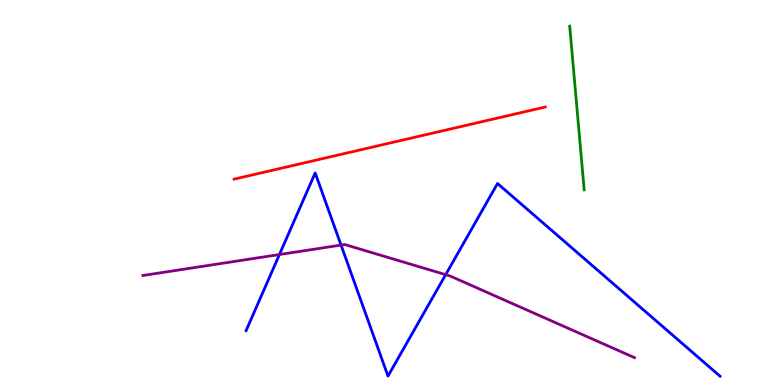[{'lines': ['blue', 'red'], 'intersections': []}, {'lines': ['green', 'red'], 'intersections': []}, {'lines': ['purple', 'red'], 'intersections': []}, {'lines': ['blue', 'green'], 'intersections': []}, {'lines': ['blue', 'purple'], 'intersections': [{'x': 3.61, 'y': 3.39}, {'x': 4.4, 'y': 3.63}, {'x': 5.75, 'y': 2.87}]}, {'lines': ['green', 'purple'], 'intersections': []}]